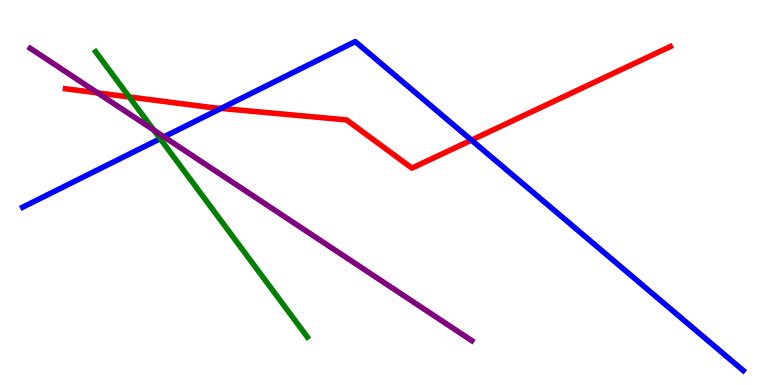[{'lines': ['blue', 'red'], 'intersections': [{'x': 2.85, 'y': 7.18}, {'x': 6.08, 'y': 6.36}]}, {'lines': ['green', 'red'], 'intersections': [{'x': 1.67, 'y': 7.48}]}, {'lines': ['purple', 'red'], 'intersections': [{'x': 1.26, 'y': 7.59}]}, {'lines': ['blue', 'green'], 'intersections': [{'x': 2.07, 'y': 6.4}]}, {'lines': ['blue', 'purple'], 'intersections': [{'x': 2.12, 'y': 6.45}]}, {'lines': ['green', 'purple'], 'intersections': [{'x': 1.98, 'y': 6.62}]}]